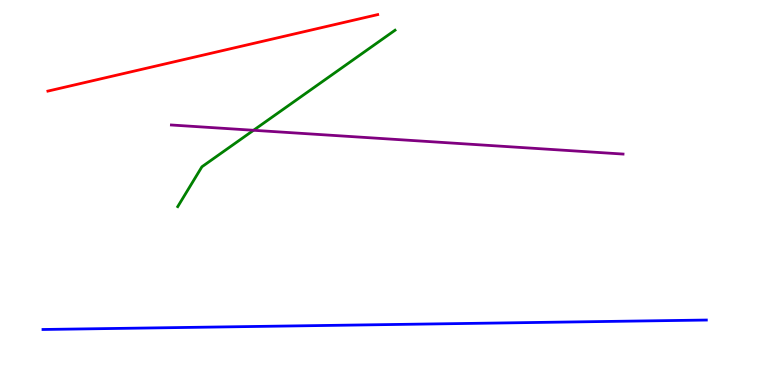[{'lines': ['blue', 'red'], 'intersections': []}, {'lines': ['green', 'red'], 'intersections': []}, {'lines': ['purple', 'red'], 'intersections': []}, {'lines': ['blue', 'green'], 'intersections': []}, {'lines': ['blue', 'purple'], 'intersections': []}, {'lines': ['green', 'purple'], 'intersections': [{'x': 3.27, 'y': 6.62}]}]